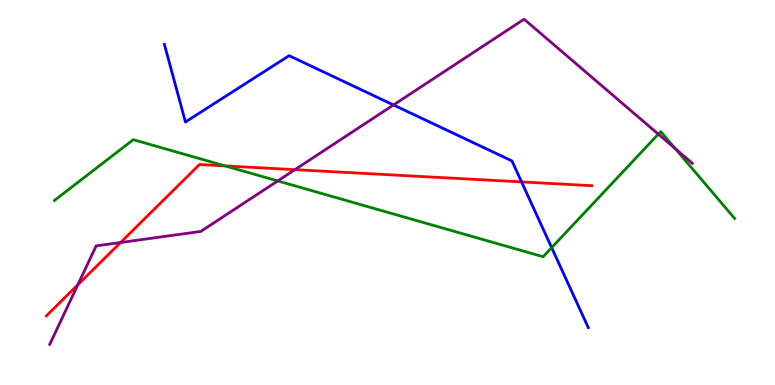[{'lines': ['blue', 'red'], 'intersections': [{'x': 6.73, 'y': 5.28}]}, {'lines': ['green', 'red'], 'intersections': [{'x': 2.91, 'y': 5.69}]}, {'lines': ['purple', 'red'], 'intersections': [{'x': 1.0, 'y': 2.6}, {'x': 1.56, 'y': 3.7}, {'x': 3.81, 'y': 5.59}]}, {'lines': ['blue', 'green'], 'intersections': [{'x': 7.12, 'y': 3.57}]}, {'lines': ['blue', 'purple'], 'intersections': [{'x': 5.08, 'y': 7.27}]}, {'lines': ['green', 'purple'], 'intersections': [{'x': 3.58, 'y': 5.3}, {'x': 8.49, 'y': 6.52}, {'x': 8.71, 'y': 6.14}]}]